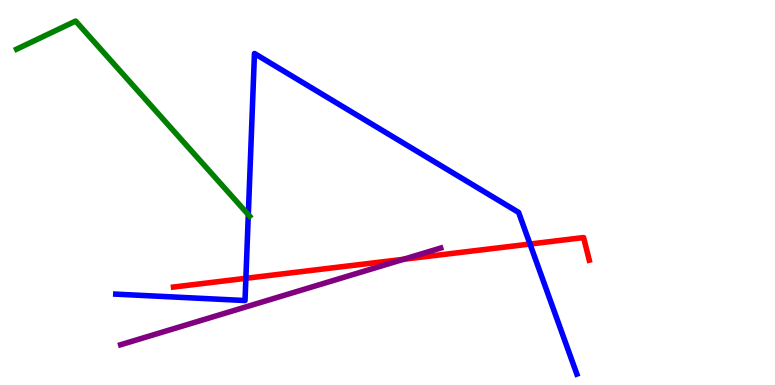[{'lines': ['blue', 'red'], 'intersections': [{'x': 3.17, 'y': 2.77}, {'x': 6.84, 'y': 3.66}]}, {'lines': ['green', 'red'], 'intersections': []}, {'lines': ['purple', 'red'], 'intersections': [{'x': 5.21, 'y': 3.27}]}, {'lines': ['blue', 'green'], 'intersections': [{'x': 3.2, 'y': 4.43}]}, {'lines': ['blue', 'purple'], 'intersections': []}, {'lines': ['green', 'purple'], 'intersections': []}]